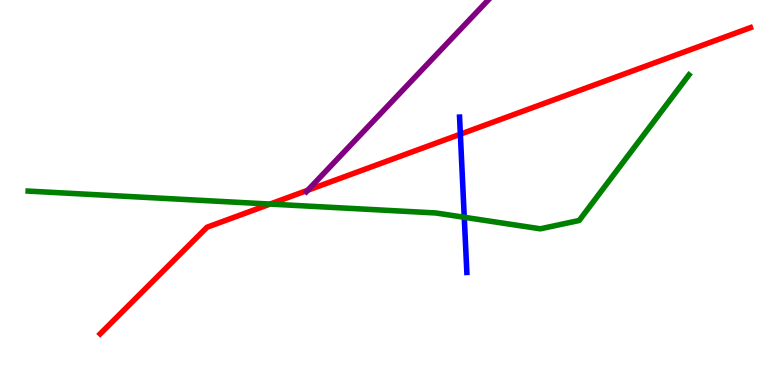[{'lines': ['blue', 'red'], 'intersections': [{'x': 5.94, 'y': 6.51}]}, {'lines': ['green', 'red'], 'intersections': [{'x': 3.48, 'y': 4.7}]}, {'lines': ['purple', 'red'], 'intersections': [{'x': 3.97, 'y': 5.06}]}, {'lines': ['blue', 'green'], 'intersections': [{'x': 5.99, 'y': 4.36}]}, {'lines': ['blue', 'purple'], 'intersections': []}, {'lines': ['green', 'purple'], 'intersections': []}]